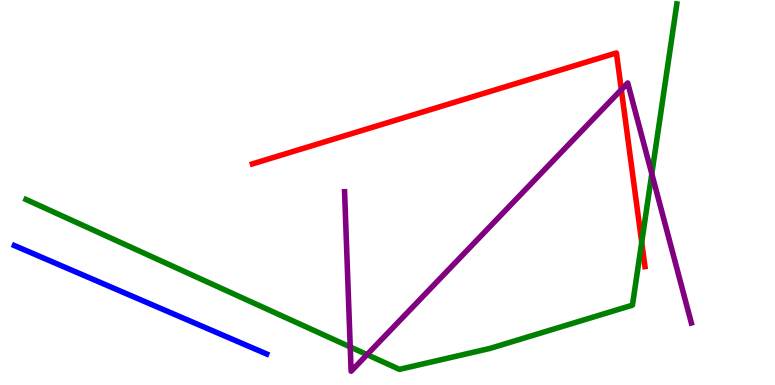[{'lines': ['blue', 'red'], 'intersections': []}, {'lines': ['green', 'red'], 'intersections': [{'x': 8.28, 'y': 3.71}]}, {'lines': ['purple', 'red'], 'intersections': [{'x': 8.02, 'y': 7.67}]}, {'lines': ['blue', 'green'], 'intersections': []}, {'lines': ['blue', 'purple'], 'intersections': []}, {'lines': ['green', 'purple'], 'intersections': [{'x': 4.52, 'y': 0.988}, {'x': 4.74, 'y': 0.789}, {'x': 8.41, 'y': 5.48}]}]